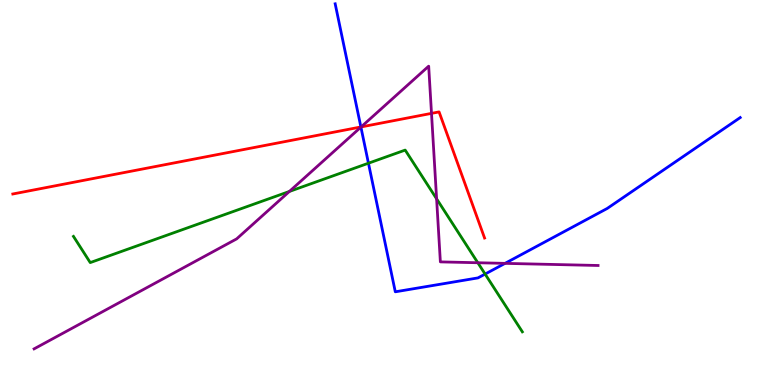[{'lines': ['blue', 'red'], 'intersections': [{'x': 4.66, 'y': 6.7}]}, {'lines': ['green', 'red'], 'intersections': []}, {'lines': ['purple', 'red'], 'intersections': [{'x': 4.66, 'y': 6.7}, {'x': 5.57, 'y': 7.06}]}, {'lines': ['blue', 'green'], 'intersections': [{'x': 4.75, 'y': 5.76}, {'x': 6.26, 'y': 2.88}]}, {'lines': ['blue', 'purple'], 'intersections': [{'x': 4.66, 'y': 6.7}, {'x': 6.52, 'y': 3.16}]}, {'lines': ['green', 'purple'], 'intersections': [{'x': 3.73, 'y': 5.03}, {'x': 5.63, 'y': 4.84}, {'x': 6.17, 'y': 3.18}]}]